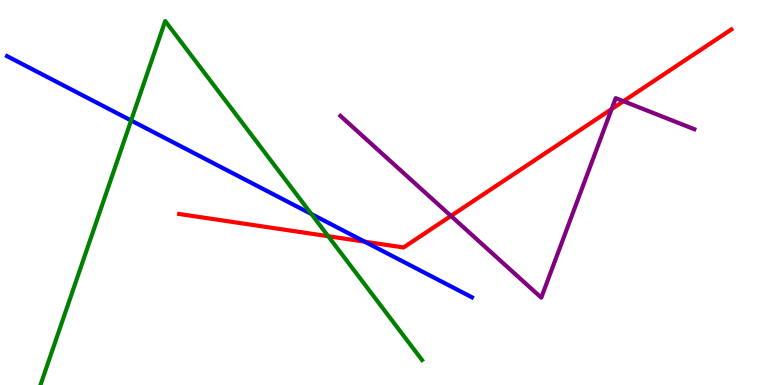[{'lines': ['blue', 'red'], 'intersections': [{'x': 4.71, 'y': 3.72}]}, {'lines': ['green', 'red'], 'intersections': [{'x': 4.24, 'y': 3.86}]}, {'lines': ['purple', 'red'], 'intersections': [{'x': 5.82, 'y': 4.39}, {'x': 7.89, 'y': 7.17}, {'x': 8.04, 'y': 7.37}]}, {'lines': ['blue', 'green'], 'intersections': [{'x': 1.69, 'y': 6.87}, {'x': 4.02, 'y': 4.44}]}, {'lines': ['blue', 'purple'], 'intersections': []}, {'lines': ['green', 'purple'], 'intersections': []}]